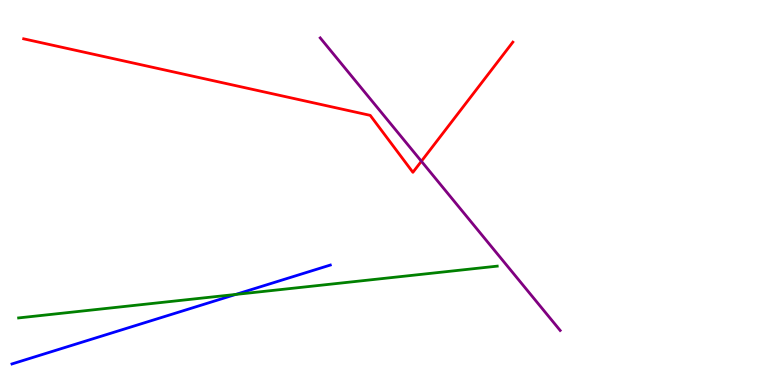[{'lines': ['blue', 'red'], 'intersections': []}, {'lines': ['green', 'red'], 'intersections': []}, {'lines': ['purple', 'red'], 'intersections': [{'x': 5.44, 'y': 5.81}]}, {'lines': ['blue', 'green'], 'intersections': [{'x': 3.04, 'y': 2.35}]}, {'lines': ['blue', 'purple'], 'intersections': []}, {'lines': ['green', 'purple'], 'intersections': []}]